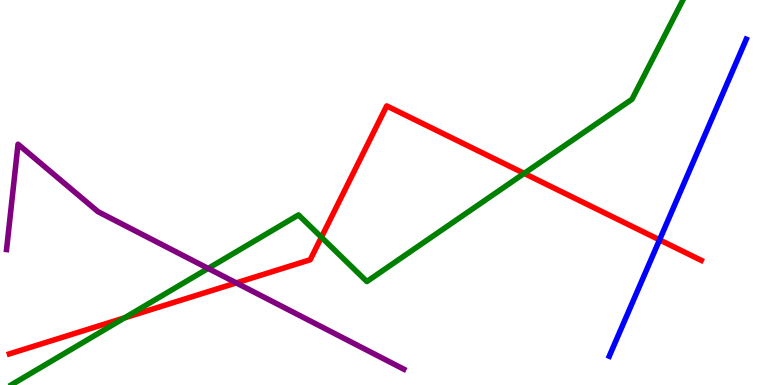[{'lines': ['blue', 'red'], 'intersections': [{'x': 8.51, 'y': 3.77}]}, {'lines': ['green', 'red'], 'intersections': [{'x': 1.61, 'y': 1.74}, {'x': 4.15, 'y': 3.84}, {'x': 6.76, 'y': 5.5}]}, {'lines': ['purple', 'red'], 'intersections': [{'x': 3.05, 'y': 2.65}]}, {'lines': ['blue', 'green'], 'intersections': []}, {'lines': ['blue', 'purple'], 'intersections': []}, {'lines': ['green', 'purple'], 'intersections': [{'x': 2.69, 'y': 3.03}]}]